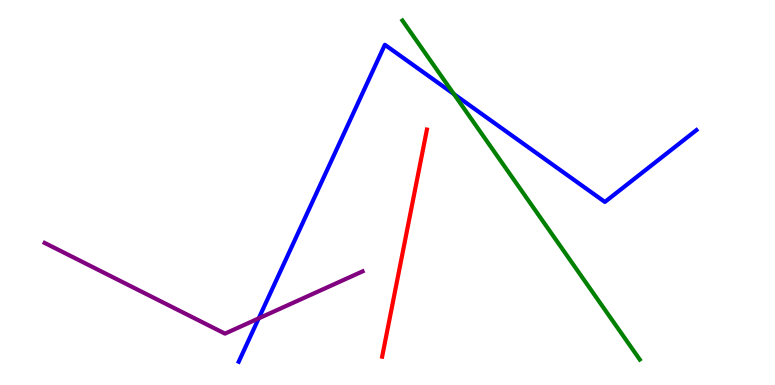[{'lines': ['blue', 'red'], 'intersections': []}, {'lines': ['green', 'red'], 'intersections': []}, {'lines': ['purple', 'red'], 'intersections': []}, {'lines': ['blue', 'green'], 'intersections': [{'x': 5.86, 'y': 7.56}]}, {'lines': ['blue', 'purple'], 'intersections': [{'x': 3.34, 'y': 1.73}]}, {'lines': ['green', 'purple'], 'intersections': []}]